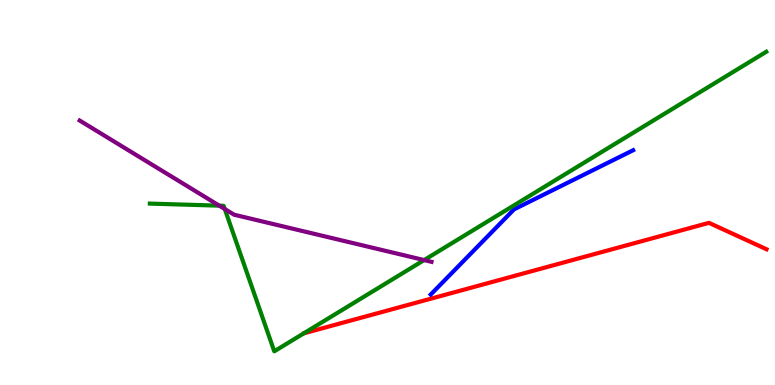[{'lines': ['blue', 'red'], 'intersections': []}, {'lines': ['green', 'red'], 'intersections': []}, {'lines': ['purple', 'red'], 'intersections': []}, {'lines': ['blue', 'green'], 'intersections': []}, {'lines': ['blue', 'purple'], 'intersections': []}, {'lines': ['green', 'purple'], 'intersections': [{'x': 2.83, 'y': 4.66}, {'x': 2.9, 'y': 4.57}, {'x': 5.47, 'y': 3.24}]}]